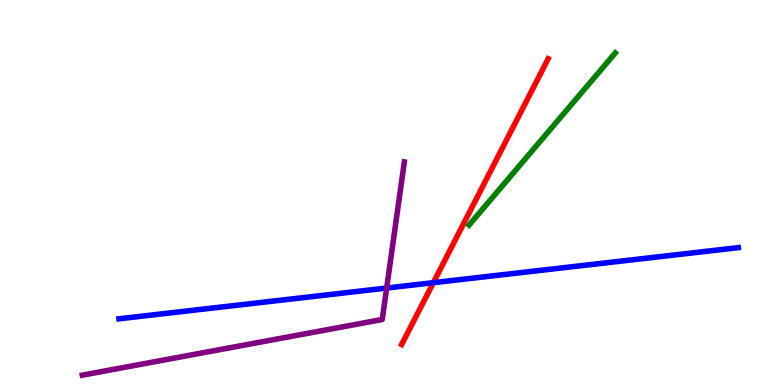[{'lines': ['blue', 'red'], 'intersections': [{'x': 5.59, 'y': 2.66}]}, {'lines': ['green', 'red'], 'intersections': []}, {'lines': ['purple', 'red'], 'intersections': []}, {'lines': ['blue', 'green'], 'intersections': []}, {'lines': ['blue', 'purple'], 'intersections': [{'x': 4.99, 'y': 2.52}]}, {'lines': ['green', 'purple'], 'intersections': []}]